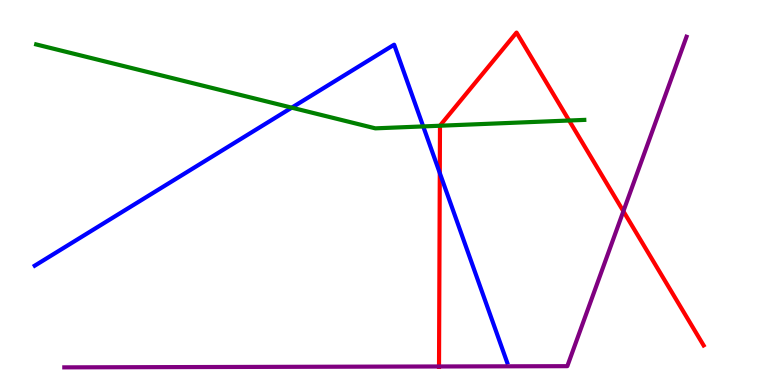[{'lines': ['blue', 'red'], 'intersections': [{'x': 5.67, 'y': 5.51}]}, {'lines': ['green', 'red'], 'intersections': [{'x': 5.68, 'y': 6.73}, {'x': 7.34, 'y': 6.87}]}, {'lines': ['purple', 'red'], 'intersections': [{'x': 5.66, 'y': 0.481}, {'x': 8.04, 'y': 4.51}]}, {'lines': ['blue', 'green'], 'intersections': [{'x': 3.76, 'y': 7.2}, {'x': 5.46, 'y': 6.72}]}, {'lines': ['blue', 'purple'], 'intersections': []}, {'lines': ['green', 'purple'], 'intersections': []}]